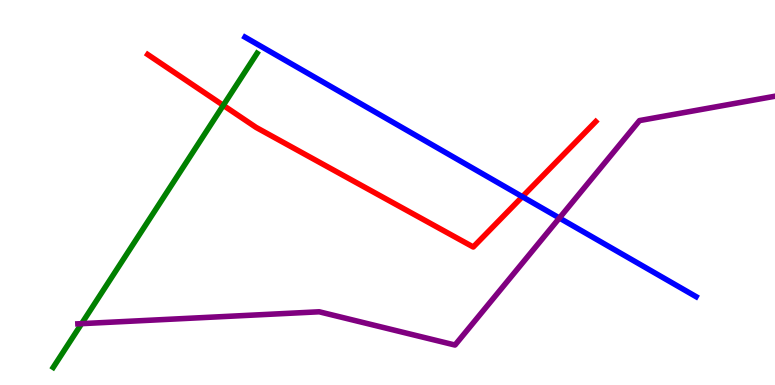[{'lines': ['blue', 'red'], 'intersections': [{'x': 6.74, 'y': 4.89}]}, {'lines': ['green', 'red'], 'intersections': [{'x': 2.88, 'y': 7.26}]}, {'lines': ['purple', 'red'], 'intersections': []}, {'lines': ['blue', 'green'], 'intersections': []}, {'lines': ['blue', 'purple'], 'intersections': [{'x': 7.22, 'y': 4.34}]}, {'lines': ['green', 'purple'], 'intersections': [{'x': 1.05, 'y': 1.59}]}]